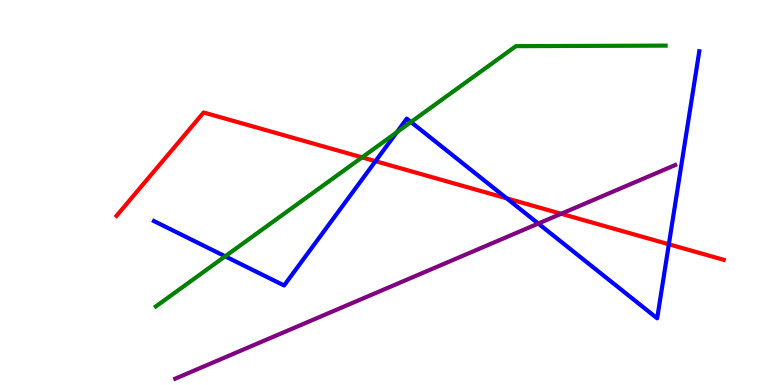[{'lines': ['blue', 'red'], 'intersections': [{'x': 4.85, 'y': 5.81}, {'x': 6.54, 'y': 4.85}, {'x': 8.63, 'y': 3.66}]}, {'lines': ['green', 'red'], 'intersections': [{'x': 4.67, 'y': 5.91}]}, {'lines': ['purple', 'red'], 'intersections': [{'x': 7.24, 'y': 4.45}]}, {'lines': ['blue', 'green'], 'intersections': [{'x': 2.91, 'y': 3.34}, {'x': 5.12, 'y': 6.56}, {'x': 5.3, 'y': 6.83}]}, {'lines': ['blue', 'purple'], 'intersections': [{'x': 6.95, 'y': 4.19}]}, {'lines': ['green', 'purple'], 'intersections': []}]